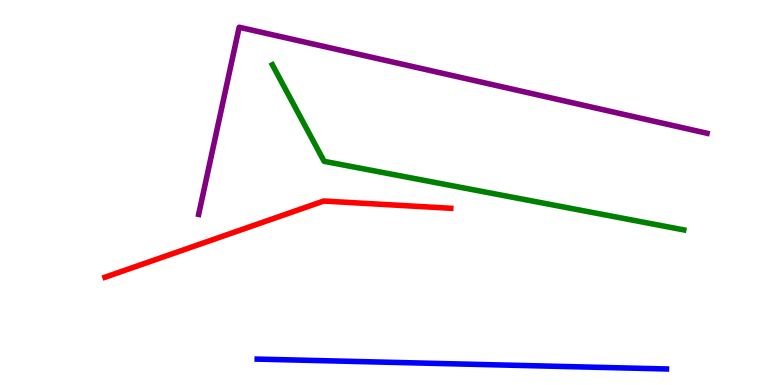[{'lines': ['blue', 'red'], 'intersections': []}, {'lines': ['green', 'red'], 'intersections': []}, {'lines': ['purple', 'red'], 'intersections': []}, {'lines': ['blue', 'green'], 'intersections': []}, {'lines': ['blue', 'purple'], 'intersections': []}, {'lines': ['green', 'purple'], 'intersections': []}]